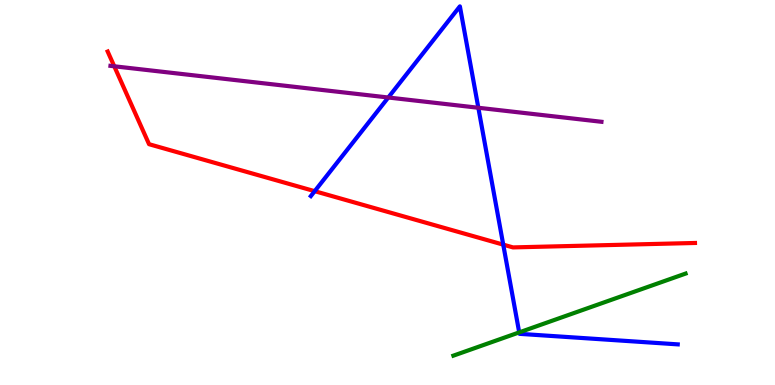[{'lines': ['blue', 'red'], 'intersections': [{'x': 4.06, 'y': 5.03}, {'x': 6.49, 'y': 3.65}]}, {'lines': ['green', 'red'], 'intersections': []}, {'lines': ['purple', 'red'], 'intersections': [{'x': 1.47, 'y': 8.28}]}, {'lines': ['blue', 'green'], 'intersections': [{'x': 6.7, 'y': 1.37}]}, {'lines': ['blue', 'purple'], 'intersections': [{'x': 5.01, 'y': 7.47}, {'x': 6.17, 'y': 7.2}]}, {'lines': ['green', 'purple'], 'intersections': []}]